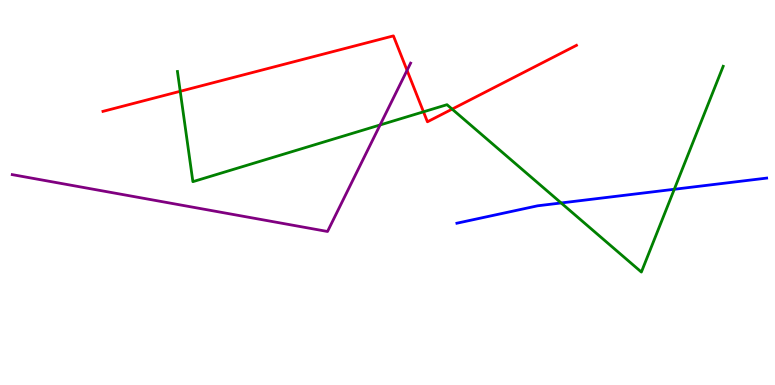[{'lines': ['blue', 'red'], 'intersections': []}, {'lines': ['green', 'red'], 'intersections': [{'x': 2.33, 'y': 7.63}, {'x': 5.46, 'y': 7.1}, {'x': 5.83, 'y': 7.17}]}, {'lines': ['purple', 'red'], 'intersections': [{'x': 5.25, 'y': 8.17}]}, {'lines': ['blue', 'green'], 'intersections': [{'x': 7.24, 'y': 4.73}, {'x': 8.7, 'y': 5.08}]}, {'lines': ['blue', 'purple'], 'intersections': []}, {'lines': ['green', 'purple'], 'intersections': [{'x': 4.9, 'y': 6.75}]}]